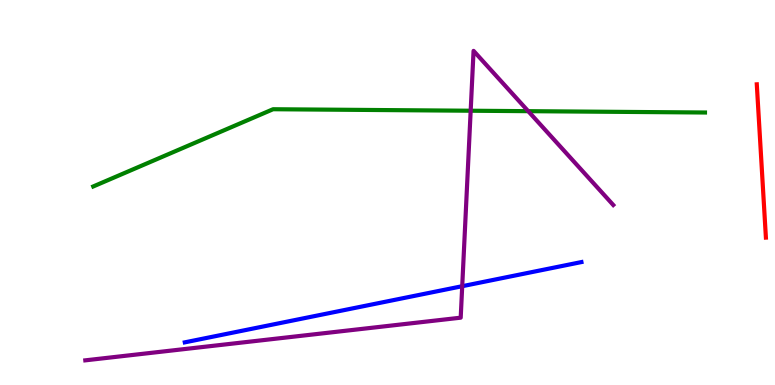[{'lines': ['blue', 'red'], 'intersections': []}, {'lines': ['green', 'red'], 'intersections': []}, {'lines': ['purple', 'red'], 'intersections': []}, {'lines': ['blue', 'green'], 'intersections': []}, {'lines': ['blue', 'purple'], 'intersections': [{'x': 5.96, 'y': 2.57}]}, {'lines': ['green', 'purple'], 'intersections': [{'x': 6.07, 'y': 7.12}, {'x': 6.82, 'y': 7.11}]}]